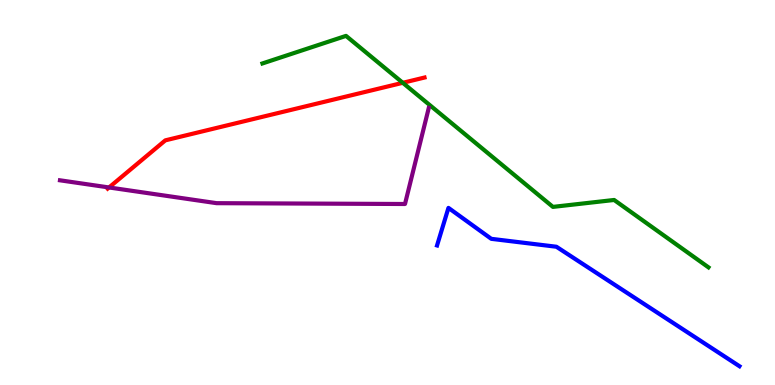[{'lines': ['blue', 'red'], 'intersections': []}, {'lines': ['green', 'red'], 'intersections': [{'x': 5.2, 'y': 7.85}]}, {'lines': ['purple', 'red'], 'intersections': [{'x': 1.41, 'y': 5.13}]}, {'lines': ['blue', 'green'], 'intersections': []}, {'lines': ['blue', 'purple'], 'intersections': []}, {'lines': ['green', 'purple'], 'intersections': []}]